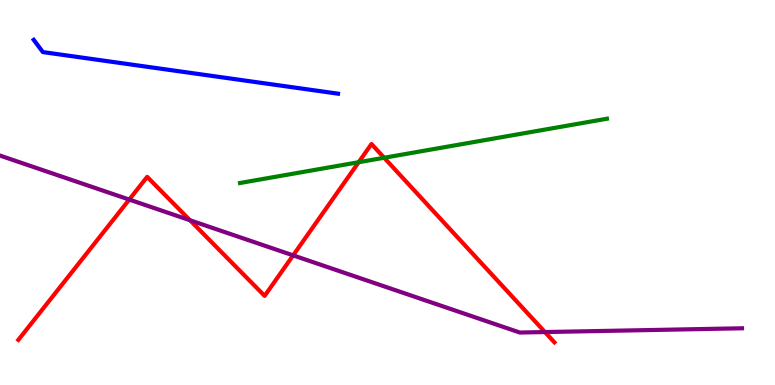[{'lines': ['blue', 'red'], 'intersections': []}, {'lines': ['green', 'red'], 'intersections': [{'x': 4.63, 'y': 5.79}, {'x': 4.96, 'y': 5.9}]}, {'lines': ['purple', 'red'], 'intersections': [{'x': 1.67, 'y': 4.82}, {'x': 2.45, 'y': 4.28}, {'x': 3.78, 'y': 3.37}, {'x': 7.03, 'y': 1.38}]}, {'lines': ['blue', 'green'], 'intersections': []}, {'lines': ['blue', 'purple'], 'intersections': []}, {'lines': ['green', 'purple'], 'intersections': []}]